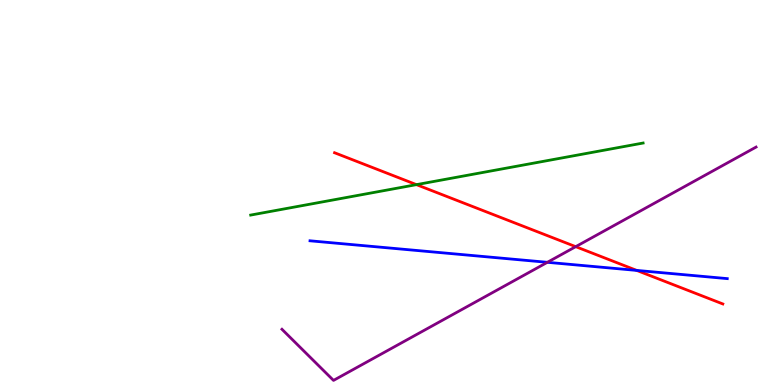[{'lines': ['blue', 'red'], 'intersections': [{'x': 8.22, 'y': 2.98}]}, {'lines': ['green', 'red'], 'intersections': [{'x': 5.37, 'y': 5.2}]}, {'lines': ['purple', 'red'], 'intersections': [{'x': 7.43, 'y': 3.59}]}, {'lines': ['blue', 'green'], 'intersections': []}, {'lines': ['blue', 'purple'], 'intersections': [{'x': 7.06, 'y': 3.19}]}, {'lines': ['green', 'purple'], 'intersections': []}]